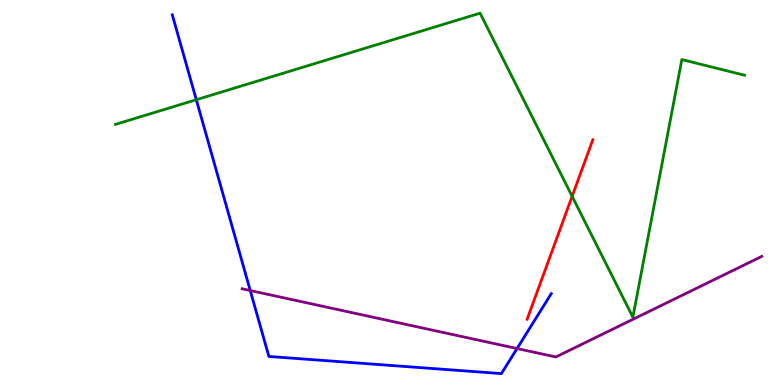[{'lines': ['blue', 'red'], 'intersections': []}, {'lines': ['green', 'red'], 'intersections': [{'x': 7.38, 'y': 4.9}]}, {'lines': ['purple', 'red'], 'intersections': []}, {'lines': ['blue', 'green'], 'intersections': [{'x': 2.53, 'y': 7.41}]}, {'lines': ['blue', 'purple'], 'intersections': [{'x': 3.23, 'y': 2.45}, {'x': 6.67, 'y': 0.947}]}, {'lines': ['green', 'purple'], 'intersections': []}]